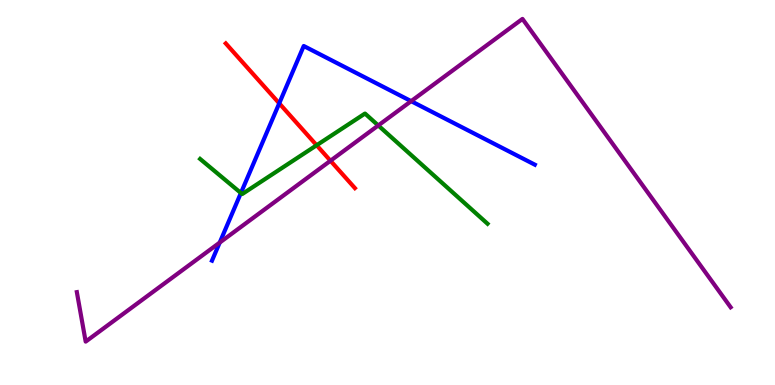[{'lines': ['blue', 'red'], 'intersections': [{'x': 3.6, 'y': 7.32}]}, {'lines': ['green', 'red'], 'intersections': [{'x': 4.09, 'y': 6.23}]}, {'lines': ['purple', 'red'], 'intersections': [{'x': 4.26, 'y': 5.82}]}, {'lines': ['blue', 'green'], 'intersections': [{'x': 3.11, 'y': 4.99}]}, {'lines': ['blue', 'purple'], 'intersections': [{'x': 2.83, 'y': 3.7}, {'x': 5.31, 'y': 7.37}]}, {'lines': ['green', 'purple'], 'intersections': [{'x': 4.88, 'y': 6.74}]}]